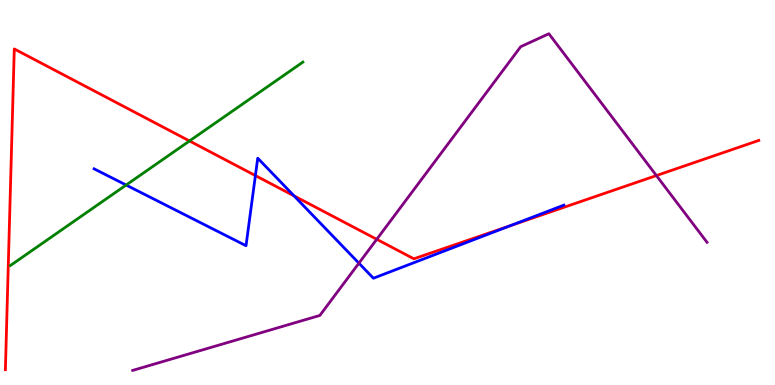[{'lines': ['blue', 'red'], 'intersections': [{'x': 3.3, 'y': 5.44}, {'x': 3.79, 'y': 4.91}, {'x': 6.58, 'y': 4.13}]}, {'lines': ['green', 'red'], 'intersections': [{'x': 2.45, 'y': 6.34}]}, {'lines': ['purple', 'red'], 'intersections': [{'x': 4.86, 'y': 3.78}, {'x': 8.47, 'y': 5.44}]}, {'lines': ['blue', 'green'], 'intersections': [{'x': 1.63, 'y': 5.19}]}, {'lines': ['blue', 'purple'], 'intersections': [{'x': 4.63, 'y': 3.16}]}, {'lines': ['green', 'purple'], 'intersections': []}]